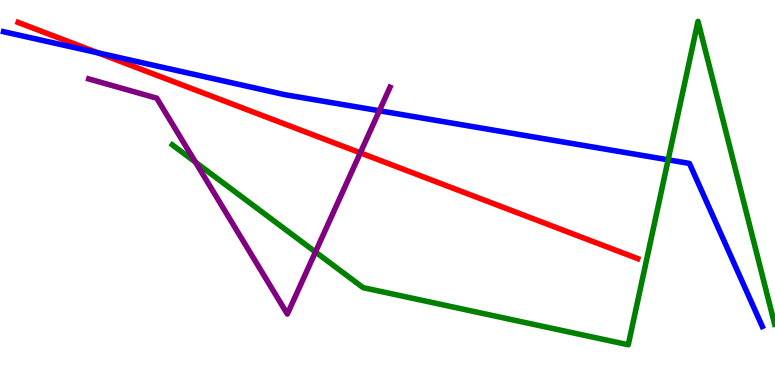[{'lines': ['blue', 'red'], 'intersections': [{'x': 1.26, 'y': 8.63}]}, {'lines': ['green', 'red'], 'intersections': []}, {'lines': ['purple', 'red'], 'intersections': [{'x': 4.65, 'y': 6.03}]}, {'lines': ['blue', 'green'], 'intersections': [{'x': 8.62, 'y': 5.85}]}, {'lines': ['blue', 'purple'], 'intersections': [{'x': 4.9, 'y': 7.12}]}, {'lines': ['green', 'purple'], 'intersections': [{'x': 2.52, 'y': 5.79}, {'x': 4.07, 'y': 3.46}]}]